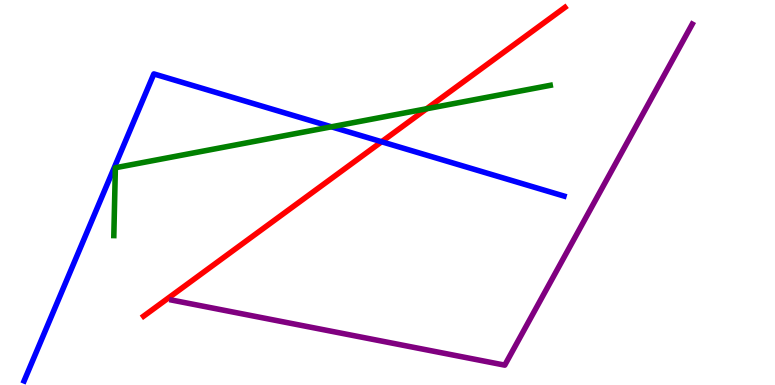[{'lines': ['blue', 'red'], 'intersections': [{'x': 4.92, 'y': 6.32}]}, {'lines': ['green', 'red'], 'intersections': [{'x': 5.5, 'y': 7.17}]}, {'lines': ['purple', 'red'], 'intersections': []}, {'lines': ['blue', 'green'], 'intersections': [{'x': 4.28, 'y': 6.71}]}, {'lines': ['blue', 'purple'], 'intersections': []}, {'lines': ['green', 'purple'], 'intersections': []}]